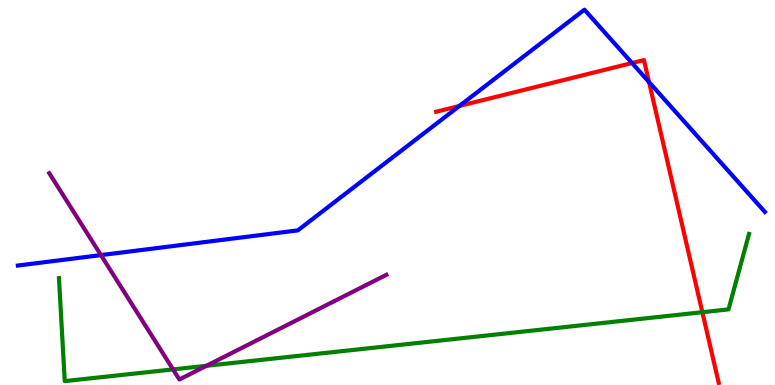[{'lines': ['blue', 'red'], 'intersections': [{'x': 5.93, 'y': 7.25}, {'x': 8.16, 'y': 8.36}, {'x': 8.37, 'y': 7.87}]}, {'lines': ['green', 'red'], 'intersections': [{'x': 9.06, 'y': 1.89}]}, {'lines': ['purple', 'red'], 'intersections': []}, {'lines': ['blue', 'green'], 'intersections': []}, {'lines': ['blue', 'purple'], 'intersections': [{'x': 1.3, 'y': 3.37}]}, {'lines': ['green', 'purple'], 'intersections': [{'x': 2.23, 'y': 0.405}, {'x': 2.66, 'y': 0.499}]}]